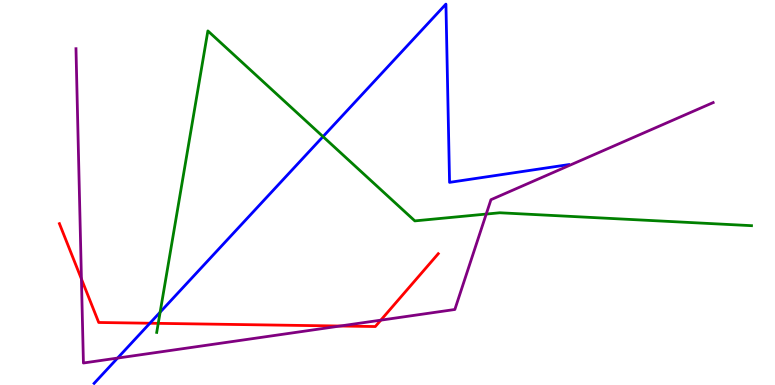[{'lines': ['blue', 'red'], 'intersections': [{'x': 1.93, 'y': 1.6}]}, {'lines': ['green', 'red'], 'intersections': [{'x': 2.04, 'y': 1.6}]}, {'lines': ['purple', 'red'], 'intersections': [{'x': 1.05, 'y': 2.75}, {'x': 4.39, 'y': 1.53}, {'x': 4.91, 'y': 1.68}]}, {'lines': ['blue', 'green'], 'intersections': [{'x': 2.07, 'y': 1.89}, {'x': 4.17, 'y': 6.45}]}, {'lines': ['blue', 'purple'], 'intersections': [{'x': 1.52, 'y': 0.699}]}, {'lines': ['green', 'purple'], 'intersections': [{'x': 6.27, 'y': 4.44}]}]